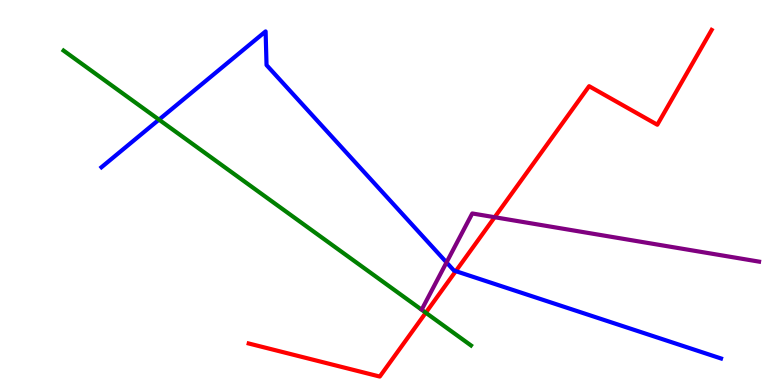[{'lines': ['blue', 'red'], 'intersections': [{'x': 5.88, 'y': 2.96}]}, {'lines': ['green', 'red'], 'intersections': [{'x': 5.49, 'y': 1.88}]}, {'lines': ['purple', 'red'], 'intersections': [{'x': 6.38, 'y': 4.36}]}, {'lines': ['blue', 'green'], 'intersections': [{'x': 2.05, 'y': 6.89}]}, {'lines': ['blue', 'purple'], 'intersections': [{'x': 5.76, 'y': 3.18}]}, {'lines': ['green', 'purple'], 'intersections': []}]